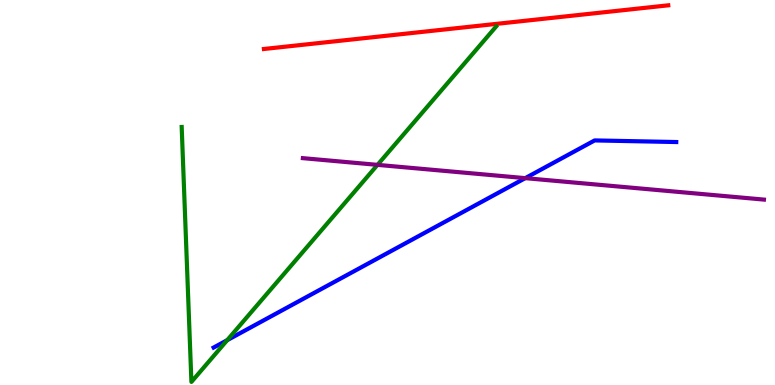[{'lines': ['blue', 'red'], 'intersections': []}, {'lines': ['green', 'red'], 'intersections': []}, {'lines': ['purple', 'red'], 'intersections': []}, {'lines': ['blue', 'green'], 'intersections': [{'x': 2.93, 'y': 1.16}]}, {'lines': ['blue', 'purple'], 'intersections': [{'x': 6.78, 'y': 5.37}]}, {'lines': ['green', 'purple'], 'intersections': [{'x': 4.87, 'y': 5.72}]}]